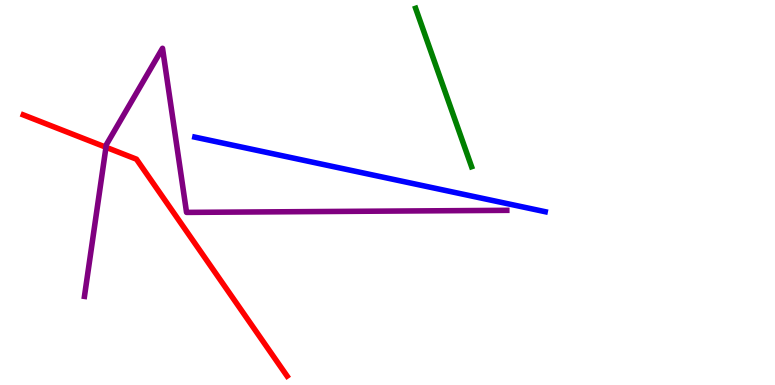[{'lines': ['blue', 'red'], 'intersections': []}, {'lines': ['green', 'red'], 'intersections': []}, {'lines': ['purple', 'red'], 'intersections': [{'x': 1.37, 'y': 6.18}]}, {'lines': ['blue', 'green'], 'intersections': []}, {'lines': ['blue', 'purple'], 'intersections': []}, {'lines': ['green', 'purple'], 'intersections': []}]